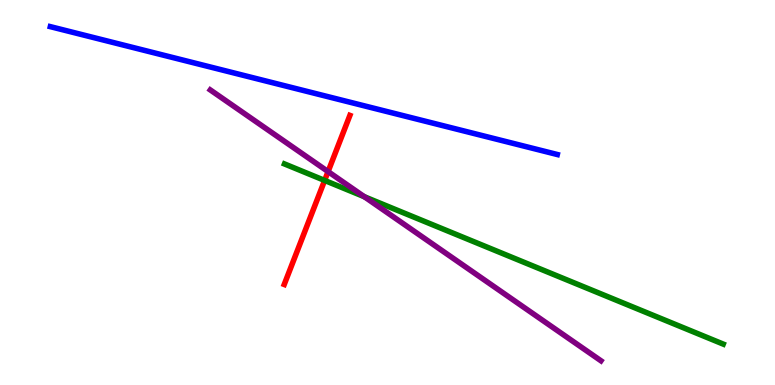[{'lines': ['blue', 'red'], 'intersections': []}, {'lines': ['green', 'red'], 'intersections': [{'x': 4.19, 'y': 5.31}]}, {'lines': ['purple', 'red'], 'intersections': [{'x': 4.23, 'y': 5.54}]}, {'lines': ['blue', 'green'], 'intersections': []}, {'lines': ['blue', 'purple'], 'intersections': []}, {'lines': ['green', 'purple'], 'intersections': [{'x': 4.7, 'y': 4.89}]}]